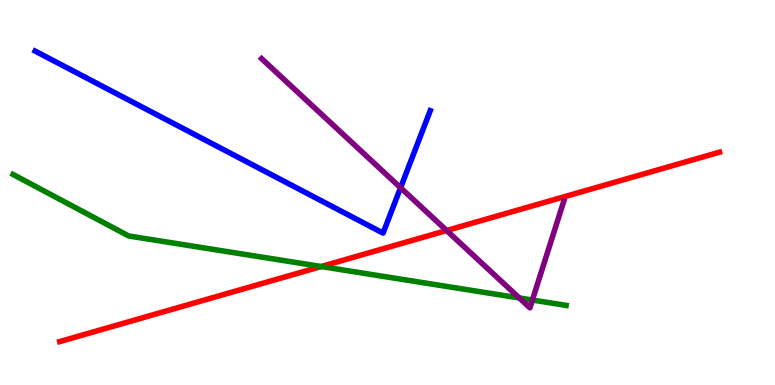[{'lines': ['blue', 'red'], 'intersections': []}, {'lines': ['green', 'red'], 'intersections': [{'x': 4.14, 'y': 3.08}]}, {'lines': ['purple', 'red'], 'intersections': [{'x': 5.76, 'y': 4.01}]}, {'lines': ['blue', 'green'], 'intersections': []}, {'lines': ['blue', 'purple'], 'intersections': [{'x': 5.17, 'y': 5.12}]}, {'lines': ['green', 'purple'], 'intersections': [{'x': 6.7, 'y': 2.26}, {'x': 6.87, 'y': 2.21}]}]